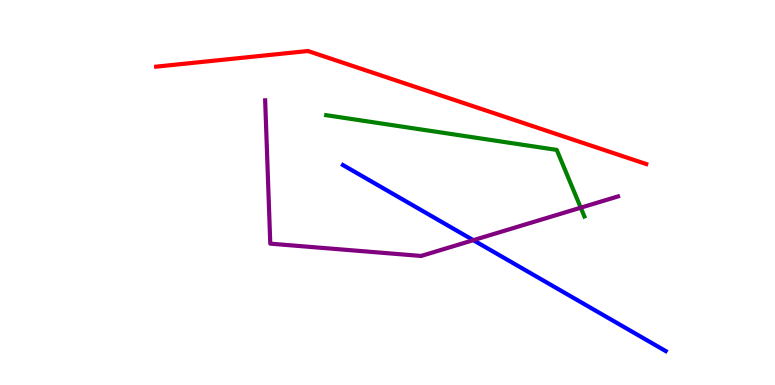[{'lines': ['blue', 'red'], 'intersections': []}, {'lines': ['green', 'red'], 'intersections': []}, {'lines': ['purple', 'red'], 'intersections': []}, {'lines': ['blue', 'green'], 'intersections': []}, {'lines': ['blue', 'purple'], 'intersections': [{'x': 6.11, 'y': 3.76}]}, {'lines': ['green', 'purple'], 'intersections': [{'x': 7.49, 'y': 4.61}]}]